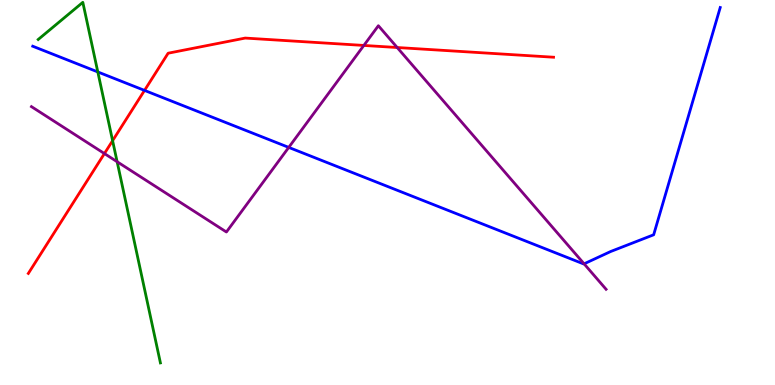[{'lines': ['blue', 'red'], 'intersections': [{'x': 1.86, 'y': 7.65}]}, {'lines': ['green', 'red'], 'intersections': [{'x': 1.45, 'y': 6.35}]}, {'lines': ['purple', 'red'], 'intersections': [{'x': 1.35, 'y': 6.01}, {'x': 4.69, 'y': 8.82}, {'x': 5.13, 'y': 8.77}]}, {'lines': ['blue', 'green'], 'intersections': [{'x': 1.26, 'y': 8.13}]}, {'lines': ['blue', 'purple'], 'intersections': [{'x': 3.73, 'y': 6.17}, {'x': 7.54, 'y': 3.15}]}, {'lines': ['green', 'purple'], 'intersections': [{'x': 1.51, 'y': 5.8}]}]